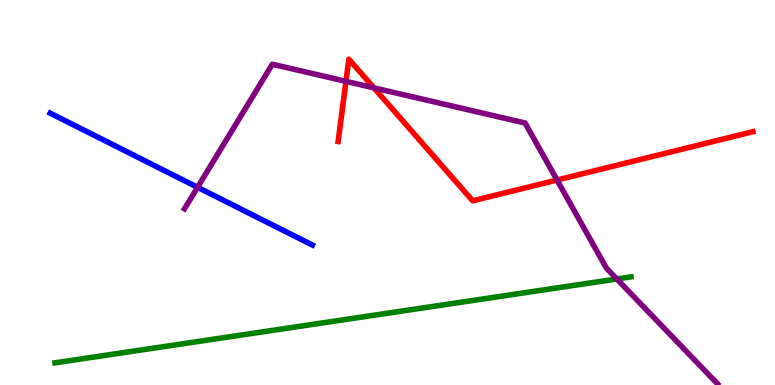[{'lines': ['blue', 'red'], 'intersections': []}, {'lines': ['green', 'red'], 'intersections': []}, {'lines': ['purple', 'red'], 'intersections': [{'x': 4.46, 'y': 7.89}, {'x': 4.82, 'y': 7.72}, {'x': 7.19, 'y': 5.32}]}, {'lines': ['blue', 'green'], 'intersections': []}, {'lines': ['blue', 'purple'], 'intersections': [{'x': 2.55, 'y': 5.14}]}, {'lines': ['green', 'purple'], 'intersections': [{'x': 7.96, 'y': 2.75}]}]